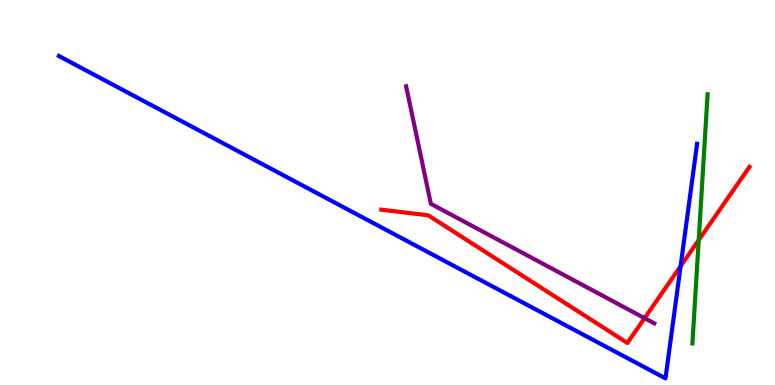[{'lines': ['blue', 'red'], 'intersections': [{'x': 8.78, 'y': 3.08}]}, {'lines': ['green', 'red'], 'intersections': [{'x': 9.02, 'y': 3.76}]}, {'lines': ['purple', 'red'], 'intersections': [{'x': 8.32, 'y': 1.74}]}, {'lines': ['blue', 'green'], 'intersections': []}, {'lines': ['blue', 'purple'], 'intersections': []}, {'lines': ['green', 'purple'], 'intersections': []}]